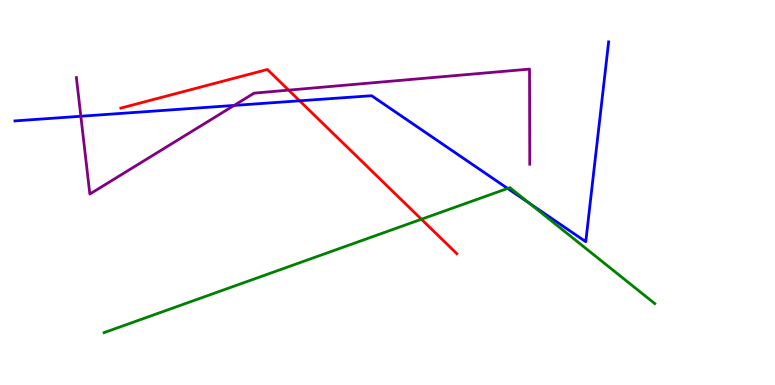[{'lines': ['blue', 'red'], 'intersections': [{'x': 3.87, 'y': 7.38}]}, {'lines': ['green', 'red'], 'intersections': [{'x': 5.44, 'y': 4.31}]}, {'lines': ['purple', 'red'], 'intersections': [{'x': 3.72, 'y': 7.66}]}, {'lines': ['blue', 'green'], 'intersections': [{'x': 6.55, 'y': 5.11}, {'x': 6.83, 'y': 4.72}]}, {'lines': ['blue', 'purple'], 'intersections': [{'x': 1.04, 'y': 6.98}, {'x': 3.02, 'y': 7.26}]}, {'lines': ['green', 'purple'], 'intersections': []}]